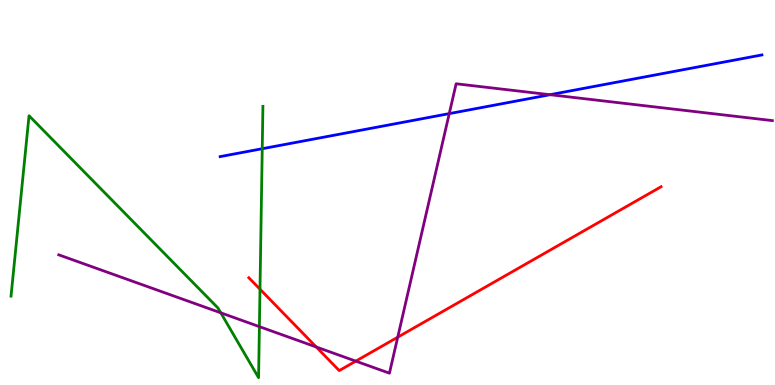[{'lines': ['blue', 'red'], 'intersections': []}, {'lines': ['green', 'red'], 'intersections': [{'x': 3.35, 'y': 2.49}]}, {'lines': ['purple', 'red'], 'intersections': [{'x': 4.08, 'y': 0.987}, {'x': 4.59, 'y': 0.62}, {'x': 5.13, 'y': 1.24}]}, {'lines': ['blue', 'green'], 'intersections': [{'x': 3.38, 'y': 6.14}]}, {'lines': ['blue', 'purple'], 'intersections': [{'x': 5.8, 'y': 7.05}, {'x': 7.1, 'y': 7.54}]}, {'lines': ['green', 'purple'], 'intersections': [{'x': 2.85, 'y': 1.87}, {'x': 3.35, 'y': 1.52}]}]